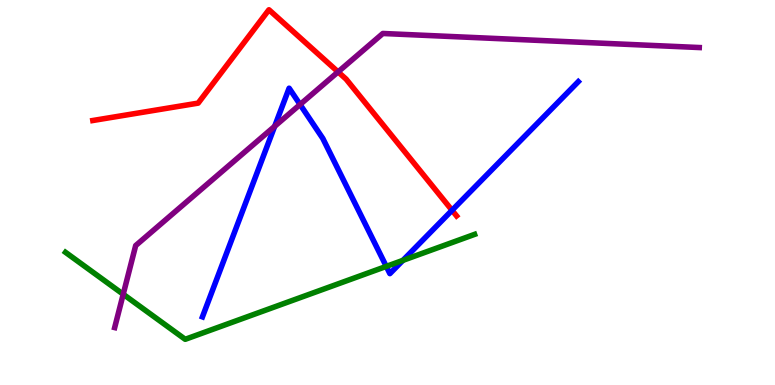[{'lines': ['blue', 'red'], 'intersections': [{'x': 5.83, 'y': 4.54}]}, {'lines': ['green', 'red'], 'intersections': []}, {'lines': ['purple', 'red'], 'intersections': [{'x': 4.36, 'y': 8.13}]}, {'lines': ['blue', 'green'], 'intersections': [{'x': 4.98, 'y': 3.08}, {'x': 5.2, 'y': 3.24}]}, {'lines': ['blue', 'purple'], 'intersections': [{'x': 3.54, 'y': 6.72}, {'x': 3.87, 'y': 7.29}]}, {'lines': ['green', 'purple'], 'intersections': [{'x': 1.59, 'y': 2.36}]}]